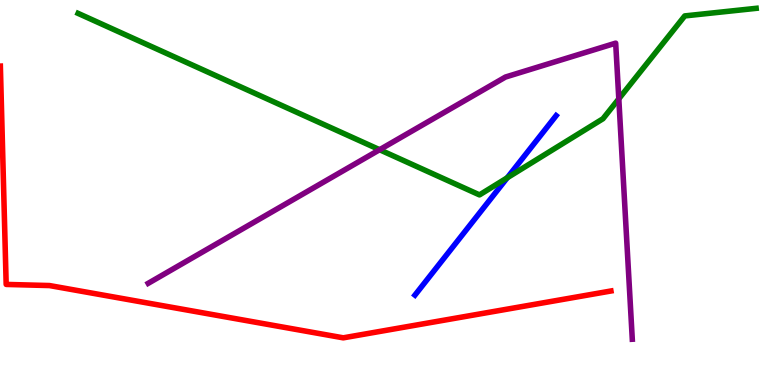[{'lines': ['blue', 'red'], 'intersections': []}, {'lines': ['green', 'red'], 'intersections': []}, {'lines': ['purple', 'red'], 'intersections': []}, {'lines': ['blue', 'green'], 'intersections': [{'x': 6.55, 'y': 5.38}]}, {'lines': ['blue', 'purple'], 'intersections': []}, {'lines': ['green', 'purple'], 'intersections': [{'x': 4.9, 'y': 6.11}, {'x': 7.98, 'y': 7.43}]}]